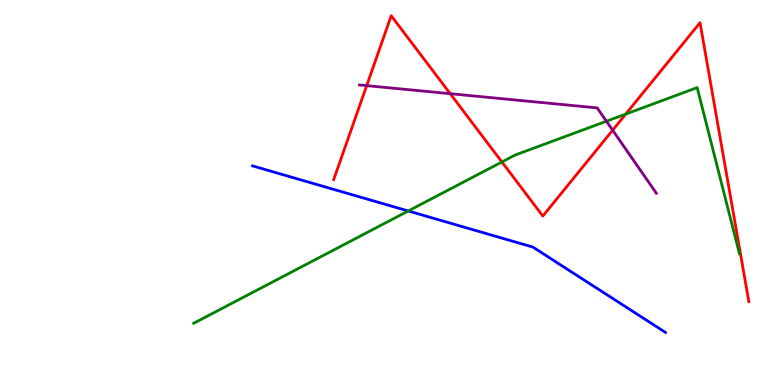[{'lines': ['blue', 'red'], 'intersections': []}, {'lines': ['green', 'red'], 'intersections': [{'x': 6.48, 'y': 5.79}, {'x': 8.07, 'y': 7.04}]}, {'lines': ['purple', 'red'], 'intersections': [{'x': 4.73, 'y': 7.78}, {'x': 5.81, 'y': 7.57}, {'x': 7.9, 'y': 6.62}]}, {'lines': ['blue', 'green'], 'intersections': [{'x': 5.27, 'y': 4.52}]}, {'lines': ['blue', 'purple'], 'intersections': []}, {'lines': ['green', 'purple'], 'intersections': [{'x': 7.82, 'y': 6.85}]}]